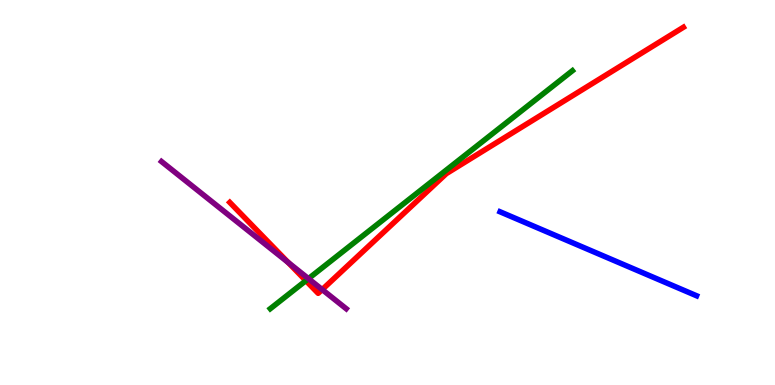[{'lines': ['blue', 'red'], 'intersections': []}, {'lines': ['green', 'red'], 'intersections': [{'x': 3.95, 'y': 2.71}]}, {'lines': ['purple', 'red'], 'intersections': [{'x': 3.72, 'y': 3.18}, {'x': 4.16, 'y': 2.48}]}, {'lines': ['blue', 'green'], 'intersections': []}, {'lines': ['blue', 'purple'], 'intersections': []}, {'lines': ['green', 'purple'], 'intersections': [{'x': 3.98, 'y': 2.76}]}]